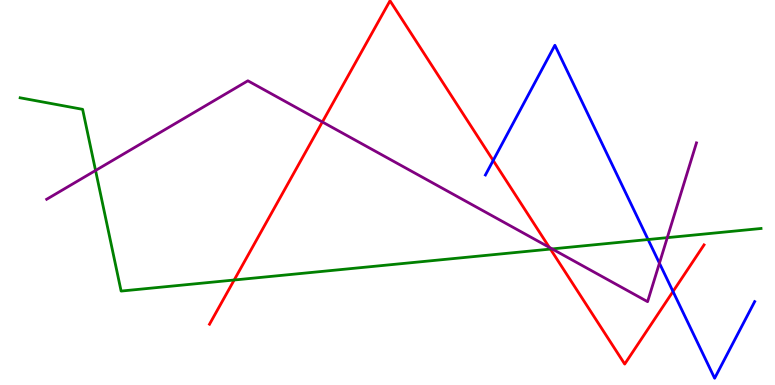[{'lines': ['blue', 'red'], 'intersections': [{'x': 6.36, 'y': 5.83}, {'x': 8.68, 'y': 2.43}]}, {'lines': ['green', 'red'], 'intersections': [{'x': 3.02, 'y': 2.73}, {'x': 7.1, 'y': 3.53}]}, {'lines': ['purple', 'red'], 'intersections': [{'x': 4.16, 'y': 6.83}, {'x': 7.09, 'y': 3.58}]}, {'lines': ['blue', 'green'], 'intersections': [{'x': 8.36, 'y': 3.78}]}, {'lines': ['blue', 'purple'], 'intersections': [{'x': 8.51, 'y': 3.16}]}, {'lines': ['green', 'purple'], 'intersections': [{'x': 1.23, 'y': 5.57}, {'x': 7.12, 'y': 3.53}, {'x': 8.61, 'y': 3.83}]}]